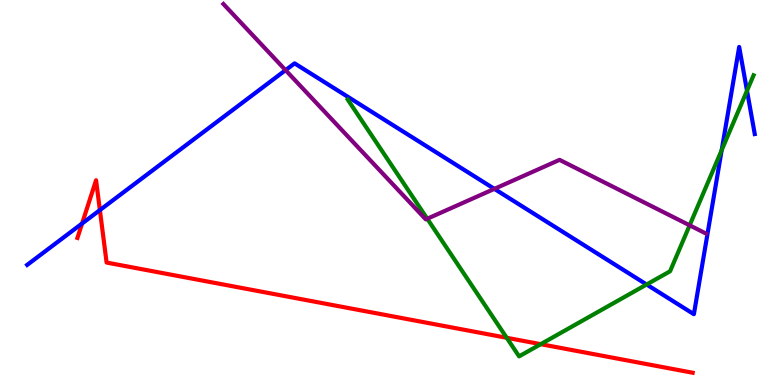[{'lines': ['blue', 'red'], 'intersections': [{'x': 1.06, 'y': 4.19}, {'x': 1.29, 'y': 4.54}]}, {'lines': ['green', 'red'], 'intersections': [{'x': 6.54, 'y': 1.23}, {'x': 6.98, 'y': 1.06}]}, {'lines': ['purple', 'red'], 'intersections': []}, {'lines': ['blue', 'green'], 'intersections': [{'x': 8.34, 'y': 2.61}, {'x': 9.31, 'y': 6.1}, {'x': 9.64, 'y': 7.64}]}, {'lines': ['blue', 'purple'], 'intersections': [{'x': 3.68, 'y': 8.18}, {'x': 6.38, 'y': 5.09}]}, {'lines': ['green', 'purple'], 'intersections': [{'x': 5.51, 'y': 4.32}, {'x': 8.9, 'y': 4.15}]}]